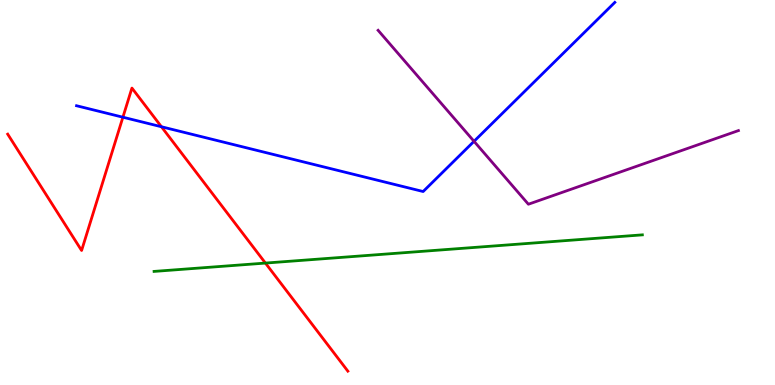[{'lines': ['blue', 'red'], 'intersections': [{'x': 1.59, 'y': 6.96}, {'x': 2.08, 'y': 6.71}]}, {'lines': ['green', 'red'], 'intersections': [{'x': 3.42, 'y': 3.17}]}, {'lines': ['purple', 'red'], 'intersections': []}, {'lines': ['blue', 'green'], 'intersections': []}, {'lines': ['blue', 'purple'], 'intersections': [{'x': 6.12, 'y': 6.33}]}, {'lines': ['green', 'purple'], 'intersections': []}]